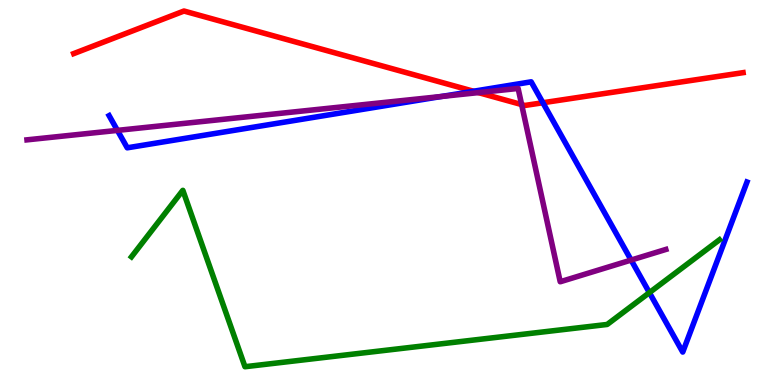[{'lines': ['blue', 'red'], 'intersections': [{'x': 6.11, 'y': 7.63}, {'x': 7.01, 'y': 7.33}]}, {'lines': ['green', 'red'], 'intersections': []}, {'lines': ['purple', 'red'], 'intersections': [{'x': 6.17, 'y': 7.59}, {'x': 6.73, 'y': 7.28}]}, {'lines': ['blue', 'green'], 'intersections': [{'x': 8.38, 'y': 2.4}]}, {'lines': ['blue', 'purple'], 'intersections': [{'x': 1.52, 'y': 6.61}, {'x': 5.7, 'y': 7.49}, {'x': 8.14, 'y': 3.25}]}, {'lines': ['green', 'purple'], 'intersections': []}]